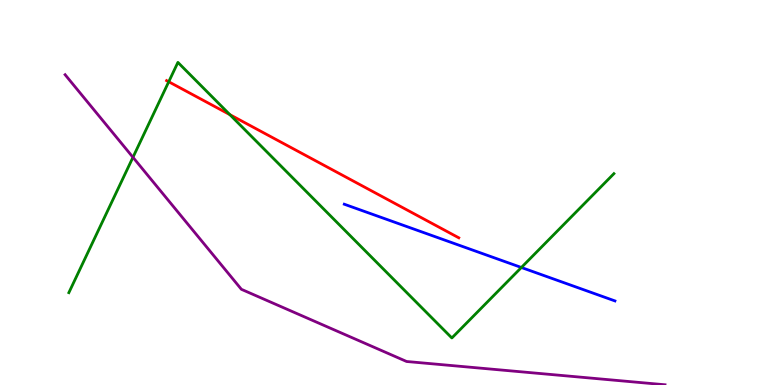[{'lines': ['blue', 'red'], 'intersections': []}, {'lines': ['green', 'red'], 'intersections': [{'x': 2.18, 'y': 7.88}, {'x': 2.97, 'y': 7.02}]}, {'lines': ['purple', 'red'], 'intersections': []}, {'lines': ['blue', 'green'], 'intersections': [{'x': 6.73, 'y': 3.05}]}, {'lines': ['blue', 'purple'], 'intersections': []}, {'lines': ['green', 'purple'], 'intersections': [{'x': 1.72, 'y': 5.91}]}]